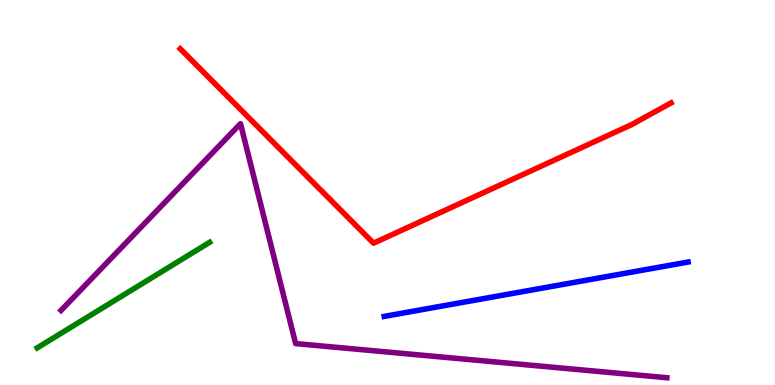[{'lines': ['blue', 'red'], 'intersections': []}, {'lines': ['green', 'red'], 'intersections': []}, {'lines': ['purple', 'red'], 'intersections': []}, {'lines': ['blue', 'green'], 'intersections': []}, {'lines': ['blue', 'purple'], 'intersections': []}, {'lines': ['green', 'purple'], 'intersections': []}]